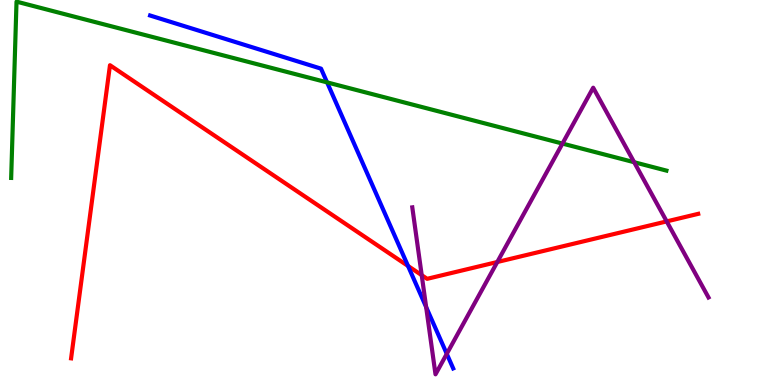[{'lines': ['blue', 'red'], 'intersections': [{'x': 5.26, 'y': 3.09}]}, {'lines': ['green', 'red'], 'intersections': []}, {'lines': ['purple', 'red'], 'intersections': [{'x': 5.44, 'y': 2.85}, {'x': 6.42, 'y': 3.19}, {'x': 8.6, 'y': 4.25}]}, {'lines': ['blue', 'green'], 'intersections': [{'x': 4.22, 'y': 7.86}]}, {'lines': ['blue', 'purple'], 'intersections': [{'x': 5.5, 'y': 2.02}, {'x': 5.76, 'y': 0.809}]}, {'lines': ['green', 'purple'], 'intersections': [{'x': 7.26, 'y': 6.27}, {'x': 8.18, 'y': 5.79}]}]